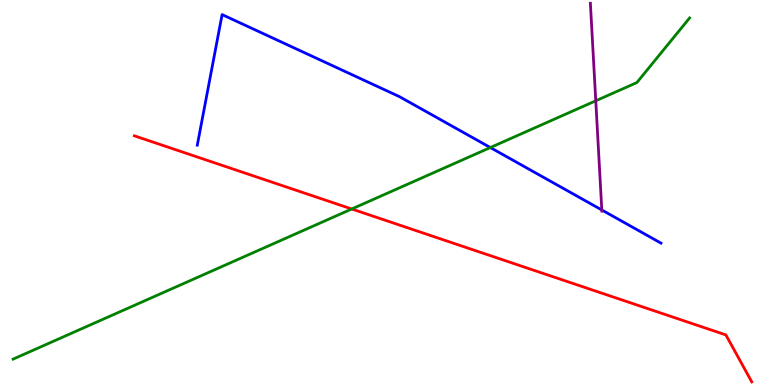[{'lines': ['blue', 'red'], 'intersections': []}, {'lines': ['green', 'red'], 'intersections': [{'x': 4.54, 'y': 4.57}]}, {'lines': ['purple', 'red'], 'intersections': []}, {'lines': ['blue', 'green'], 'intersections': [{'x': 6.33, 'y': 6.17}]}, {'lines': ['blue', 'purple'], 'intersections': [{'x': 7.77, 'y': 4.55}]}, {'lines': ['green', 'purple'], 'intersections': [{'x': 7.69, 'y': 7.38}]}]